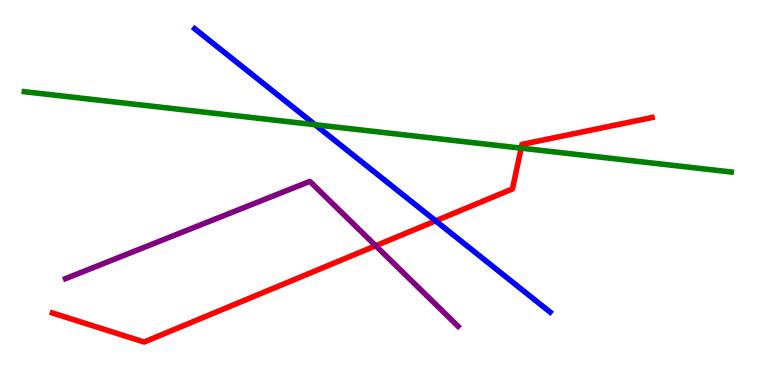[{'lines': ['blue', 'red'], 'intersections': [{'x': 5.62, 'y': 4.26}]}, {'lines': ['green', 'red'], 'intersections': [{'x': 6.72, 'y': 6.15}]}, {'lines': ['purple', 'red'], 'intersections': [{'x': 4.85, 'y': 3.62}]}, {'lines': ['blue', 'green'], 'intersections': [{'x': 4.07, 'y': 6.76}]}, {'lines': ['blue', 'purple'], 'intersections': []}, {'lines': ['green', 'purple'], 'intersections': []}]